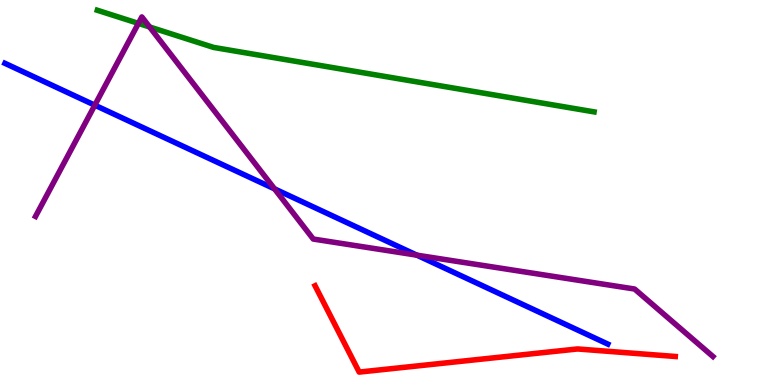[{'lines': ['blue', 'red'], 'intersections': []}, {'lines': ['green', 'red'], 'intersections': []}, {'lines': ['purple', 'red'], 'intersections': []}, {'lines': ['blue', 'green'], 'intersections': []}, {'lines': ['blue', 'purple'], 'intersections': [{'x': 1.22, 'y': 7.27}, {'x': 3.54, 'y': 5.09}, {'x': 5.38, 'y': 3.37}]}, {'lines': ['green', 'purple'], 'intersections': [{'x': 1.79, 'y': 9.39}, {'x': 1.93, 'y': 9.3}]}]